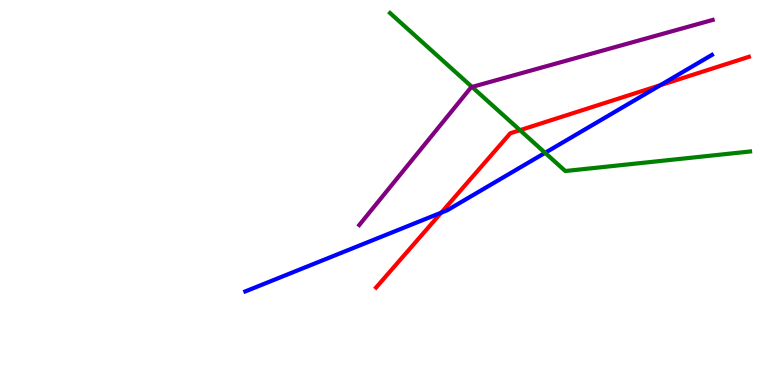[{'lines': ['blue', 'red'], 'intersections': [{'x': 5.69, 'y': 4.48}, {'x': 8.52, 'y': 7.79}]}, {'lines': ['green', 'red'], 'intersections': [{'x': 6.71, 'y': 6.62}]}, {'lines': ['purple', 'red'], 'intersections': []}, {'lines': ['blue', 'green'], 'intersections': [{'x': 7.03, 'y': 6.03}]}, {'lines': ['blue', 'purple'], 'intersections': []}, {'lines': ['green', 'purple'], 'intersections': [{'x': 6.09, 'y': 7.74}]}]